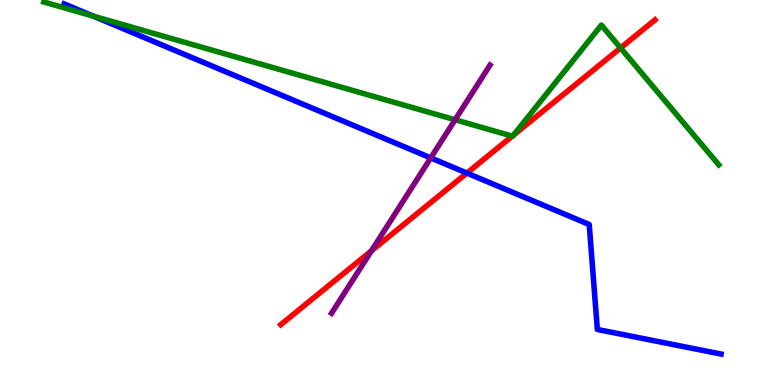[{'lines': ['blue', 'red'], 'intersections': [{'x': 6.02, 'y': 5.5}]}, {'lines': ['green', 'red'], 'intersections': [{'x': 6.61, 'y': 6.46}, {'x': 6.63, 'y': 6.49}, {'x': 8.01, 'y': 8.75}]}, {'lines': ['purple', 'red'], 'intersections': [{'x': 4.79, 'y': 3.48}]}, {'lines': ['blue', 'green'], 'intersections': [{'x': 1.21, 'y': 9.58}]}, {'lines': ['blue', 'purple'], 'intersections': [{'x': 5.56, 'y': 5.9}]}, {'lines': ['green', 'purple'], 'intersections': [{'x': 5.87, 'y': 6.89}]}]